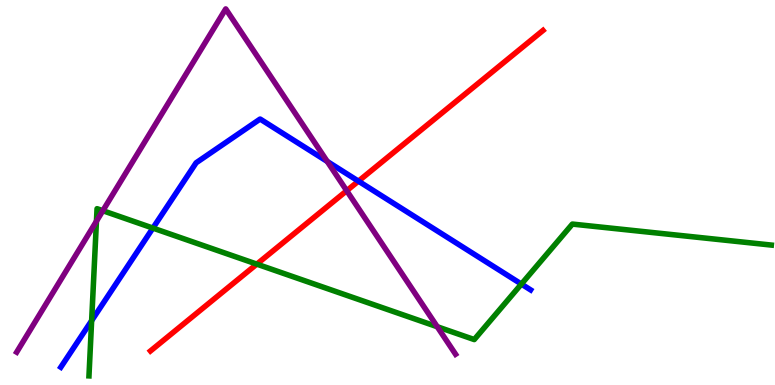[{'lines': ['blue', 'red'], 'intersections': [{'x': 4.63, 'y': 5.29}]}, {'lines': ['green', 'red'], 'intersections': [{'x': 3.31, 'y': 3.14}]}, {'lines': ['purple', 'red'], 'intersections': [{'x': 4.47, 'y': 5.05}]}, {'lines': ['blue', 'green'], 'intersections': [{'x': 1.18, 'y': 1.67}, {'x': 1.97, 'y': 4.08}, {'x': 6.73, 'y': 2.62}]}, {'lines': ['blue', 'purple'], 'intersections': [{'x': 4.22, 'y': 5.81}]}, {'lines': ['green', 'purple'], 'intersections': [{'x': 1.24, 'y': 4.25}, {'x': 1.33, 'y': 4.53}, {'x': 5.64, 'y': 1.51}]}]